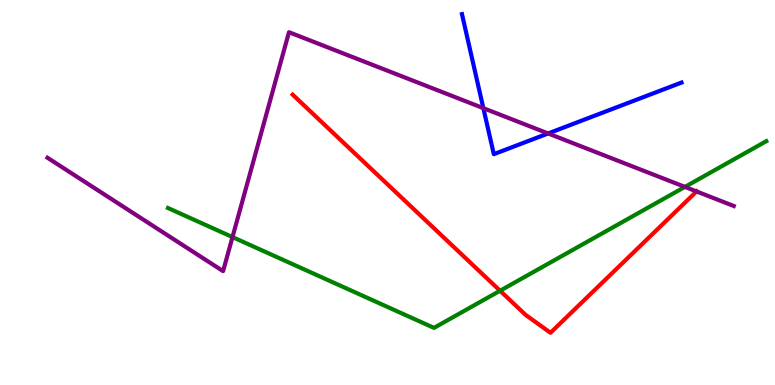[{'lines': ['blue', 'red'], 'intersections': []}, {'lines': ['green', 'red'], 'intersections': [{'x': 6.45, 'y': 2.45}]}, {'lines': ['purple', 'red'], 'intersections': [{'x': 8.99, 'y': 5.03}]}, {'lines': ['blue', 'green'], 'intersections': []}, {'lines': ['blue', 'purple'], 'intersections': [{'x': 6.24, 'y': 7.19}, {'x': 7.07, 'y': 6.53}]}, {'lines': ['green', 'purple'], 'intersections': [{'x': 3.0, 'y': 3.84}, {'x': 8.84, 'y': 5.15}]}]